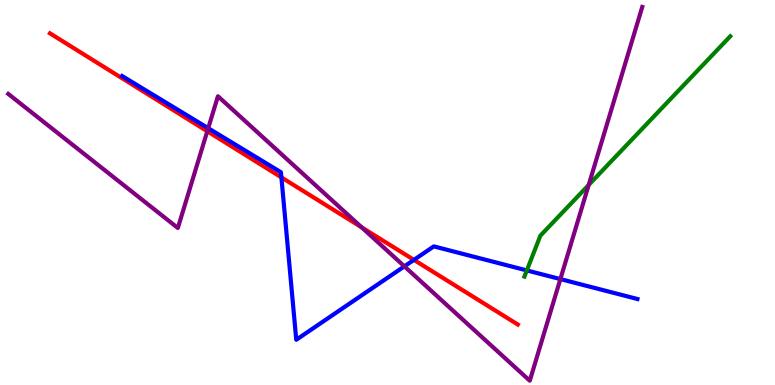[{'lines': ['blue', 'red'], 'intersections': [{'x': 3.63, 'y': 5.39}, {'x': 5.34, 'y': 3.25}]}, {'lines': ['green', 'red'], 'intersections': []}, {'lines': ['purple', 'red'], 'intersections': [{'x': 2.67, 'y': 6.59}, {'x': 4.67, 'y': 4.1}]}, {'lines': ['blue', 'green'], 'intersections': [{'x': 6.8, 'y': 2.98}]}, {'lines': ['blue', 'purple'], 'intersections': [{'x': 2.69, 'y': 6.67}, {'x': 5.22, 'y': 3.08}, {'x': 7.23, 'y': 2.75}]}, {'lines': ['green', 'purple'], 'intersections': [{'x': 7.6, 'y': 5.2}]}]